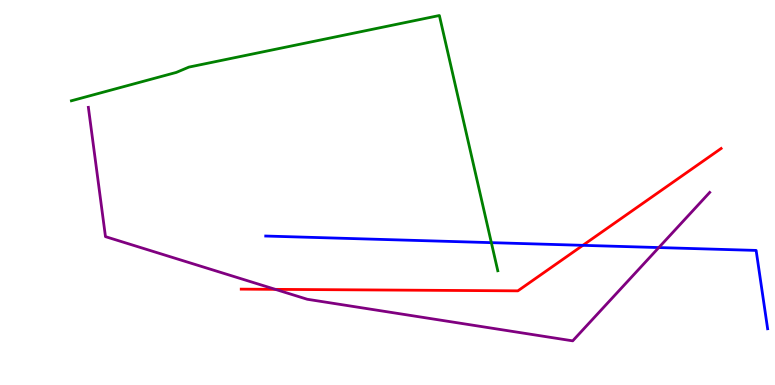[{'lines': ['blue', 'red'], 'intersections': [{'x': 7.52, 'y': 3.63}]}, {'lines': ['green', 'red'], 'intersections': []}, {'lines': ['purple', 'red'], 'intersections': [{'x': 3.55, 'y': 2.48}]}, {'lines': ['blue', 'green'], 'intersections': [{'x': 6.34, 'y': 3.7}]}, {'lines': ['blue', 'purple'], 'intersections': [{'x': 8.5, 'y': 3.57}]}, {'lines': ['green', 'purple'], 'intersections': []}]